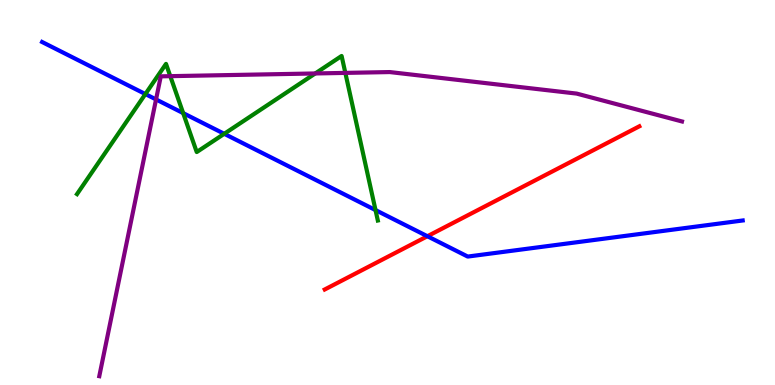[{'lines': ['blue', 'red'], 'intersections': [{'x': 5.51, 'y': 3.86}]}, {'lines': ['green', 'red'], 'intersections': []}, {'lines': ['purple', 'red'], 'intersections': []}, {'lines': ['blue', 'green'], 'intersections': [{'x': 1.88, 'y': 7.56}, {'x': 2.36, 'y': 7.06}, {'x': 2.89, 'y': 6.52}, {'x': 4.85, 'y': 4.54}]}, {'lines': ['blue', 'purple'], 'intersections': [{'x': 2.01, 'y': 7.42}]}, {'lines': ['green', 'purple'], 'intersections': [{'x': 2.2, 'y': 8.02}, {'x': 4.07, 'y': 8.09}, {'x': 4.46, 'y': 8.11}]}]